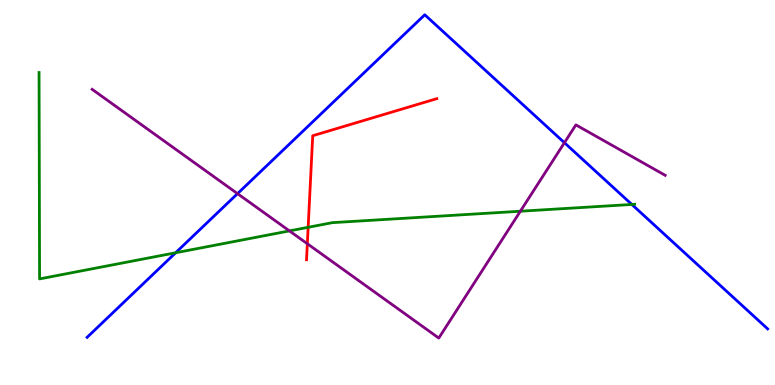[{'lines': ['blue', 'red'], 'intersections': []}, {'lines': ['green', 'red'], 'intersections': [{'x': 3.98, 'y': 4.1}]}, {'lines': ['purple', 'red'], 'intersections': [{'x': 3.97, 'y': 3.67}]}, {'lines': ['blue', 'green'], 'intersections': [{'x': 2.27, 'y': 3.43}, {'x': 8.15, 'y': 4.69}]}, {'lines': ['blue', 'purple'], 'intersections': [{'x': 3.06, 'y': 4.97}, {'x': 7.28, 'y': 6.29}]}, {'lines': ['green', 'purple'], 'intersections': [{'x': 3.73, 'y': 4.0}, {'x': 6.71, 'y': 4.51}]}]